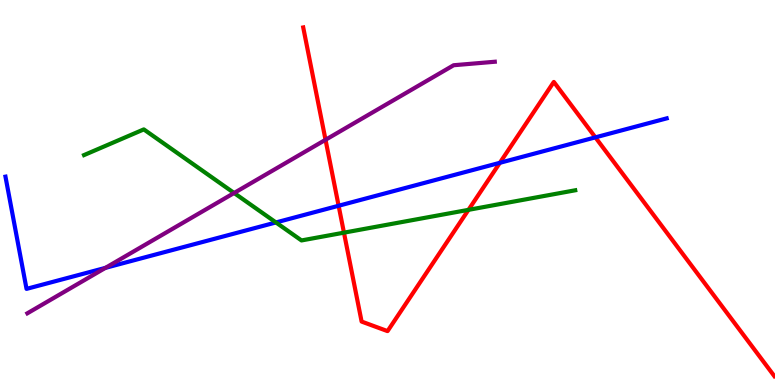[{'lines': ['blue', 'red'], 'intersections': [{'x': 4.37, 'y': 4.66}, {'x': 6.45, 'y': 5.77}, {'x': 7.68, 'y': 6.43}]}, {'lines': ['green', 'red'], 'intersections': [{'x': 4.44, 'y': 3.96}, {'x': 6.04, 'y': 4.55}]}, {'lines': ['purple', 'red'], 'intersections': [{'x': 4.2, 'y': 6.37}]}, {'lines': ['blue', 'green'], 'intersections': [{'x': 3.56, 'y': 4.22}]}, {'lines': ['blue', 'purple'], 'intersections': [{'x': 1.36, 'y': 3.04}]}, {'lines': ['green', 'purple'], 'intersections': [{'x': 3.02, 'y': 4.99}]}]